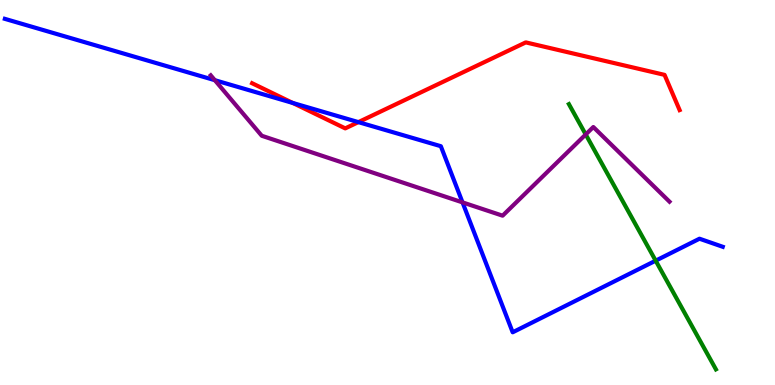[{'lines': ['blue', 'red'], 'intersections': [{'x': 3.78, 'y': 7.33}, {'x': 4.62, 'y': 6.83}]}, {'lines': ['green', 'red'], 'intersections': []}, {'lines': ['purple', 'red'], 'intersections': []}, {'lines': ['blue', 'green'], 'intersections': [{'x': 8.46, 'y': 3.23}]}, {'lines': ['blue', 'purple'], 'intersections': [{'x': 2.77, 'y': 7.92}, {'x': 5.97, 'y': 4.74}]}, {'lines': ['green', 'purple'], 'intersections': [{'x': 7.56, 'y': 6.51}]}]